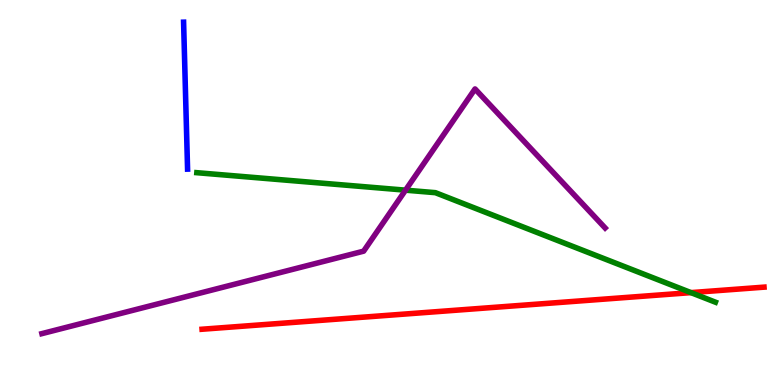[{'lines': ['blue', 'red'], 'intersections': []}, {'lines': ['green', 'red'], 'intersections': [{'x': 8.92, 'y': 2.4}]}, {'lines': ['purple', 'red'], 'intersections': []}, {'lines': ['blue', 'green'], 'intersections': []}, {'lines': ['blue', 'purple'], 'intersections': []}, {'lines': ['green', 'purple'], 'intersections': [{'x': 5.23, 'y': 5.06}]}]